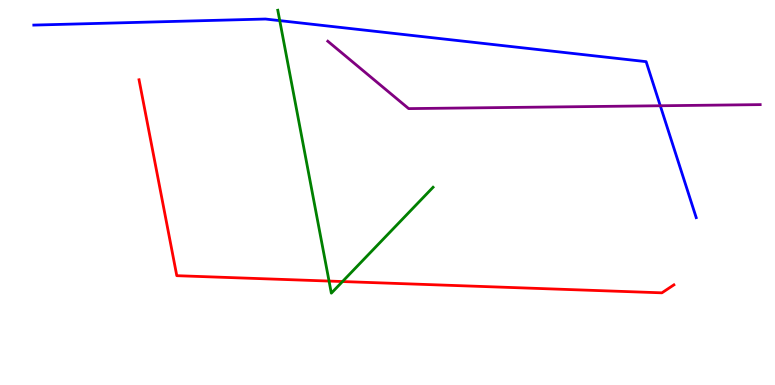[{'lines': ['blue', 'red'], 'intersections': []}, {'lines': ['green', 'red'], 'intersections': [{'x': 4.25, 'y': 2.7}, {'x': 4.42, 'y': 2.69}]}, {'lines': ['purple', 'red'], 'intersections': []}, {'lines': ['blue', 'green'], 'intersections': [{'x': 3.61, 'y': 9.46}]}, {'lines': ['blue', 'purple'], 'intersections': [{'x': 8.52, 'y': 7.25}]}, {'lines': ['green', 'purple'], 'intersections': []}]